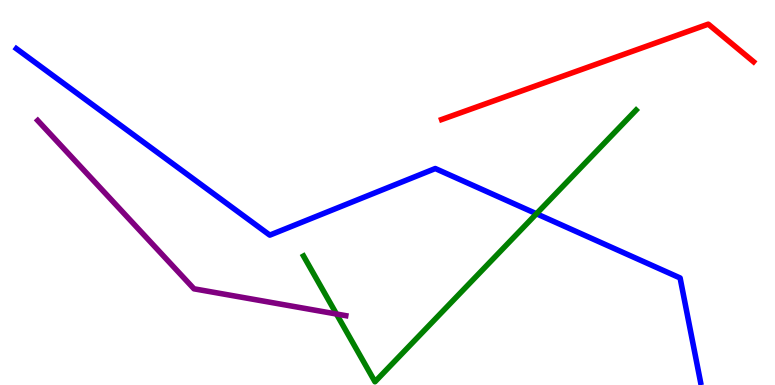[{'lines': ['blue', 'red'], 'intersections': []}, {'lines': ['green', 'red'], 'intersections': []}, {'lines': ['purple', 'red'], 'intersections': []}, {'lines': ['blue', 'green'], 'intersections': [{'x': 6.92, 'y': 4.45}]}, {'lines': ['blue', 'purple'], 'intersections': []}, {'lines': ['green', 'purple'], 'intersections': [{'x': 4.34, 'y': 1.84}]}]